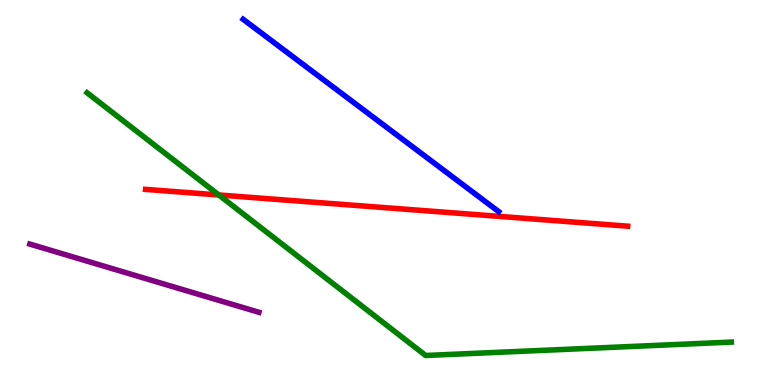[{'lines': ['blue', 'red'], 'intersections': []}, {'lines': ['green', 'red'], 'intersections': [{'x': 2.82, 'y': 4.94}]}, {'lines': ['purple', 'red'], 'intersections': []}, {'lines': ['blue', 'green'], 'intersections': []}, {'lines': ['blue', 'purple'], 'intersections': []}, {'lines': ['green', 'purple'], 'intersections': []}]